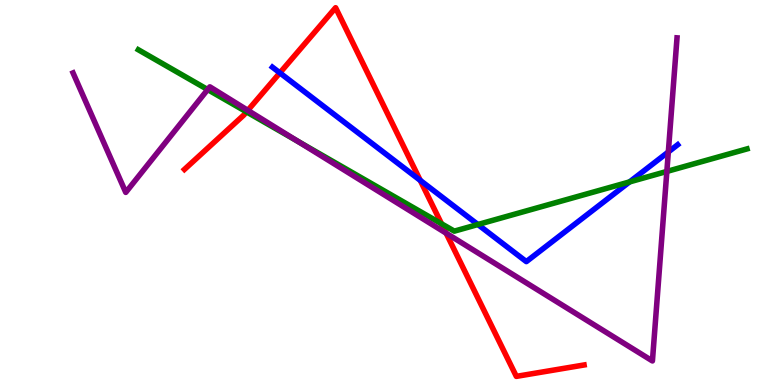[{'lines': ['blue', 'red'], 'intersections': [{'x': 3.61, 'y': 8.11}, {'x': 5.42, 'y': 5.32}]}, {'lines': ['green', 'red'], 'intersections': [{'x': 3.18, 'y': 7.09}, {'x': 5.7, 'y': 4.19}]}, {'lines': ['purple', 'red'], 'intersections': [{'x': 3.2, 'y': 7.13}, {'x': 5.76, 'y': 3.94}]}, {'lines': ['blue', 'green'], 'intersections': [{'x': 6.17, 'y': 4.17}, {'x': 8.12, 'y': 5.27}]}, {'lines': ['blue', 'purple'], 'intersections': [{'x': 8.62, 'y': 6.05}]}, {'lines': ['green', 'purple'], 'intersections': [{'x': 2.68, 'y': 7.67}, {'x': 3.84, 'y': 6.33}, {'x': 8.6, 'y': 5.55}]}]